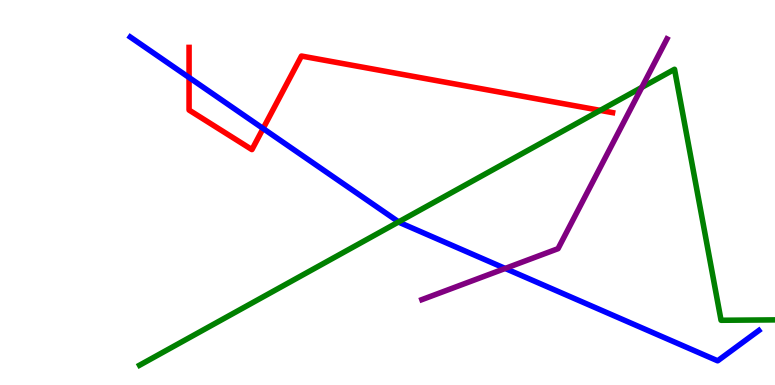[{'lines': ['blue', 'red'], 'intersections': [{'x': 2.44, 'y': 7.99}, {'x': 3.39, 'y': 6.66}]}, {'lines': ['green', 'red'], 'intersections': [{'x': 7.75, 'y': 7.13}]}, {'lines': ['purple', 'red'], 'intersections': []}, {'lines': ['blue', 'green'], 'intersections': [{'x': 5.14, 'y': 4.24}]}, {'lines': ['blue', 'purple'], 'intersections': [{'x': 6.52, 'y': 3.03}]}, {'lines': ['green', 'purple'], 'intersections': [{'x': 8.28, 'y': 7.73}]}]